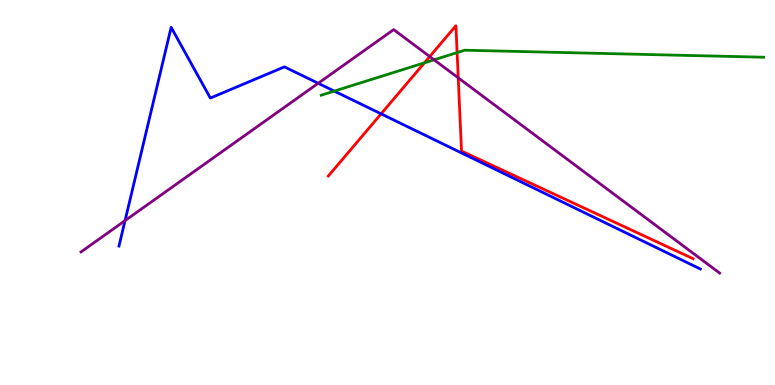[{'lines': ['blue', 'red'], 'intersections': [{'x': 4.92, 'y': 7.04}]}, {'lines': ['green', 'red'], 'intersections': [{'x': 5.48, 'y': 8.37}, {'x': 5.9, 'y': 8.63}]}, {'lines': ['purple', 'red'], 'intersections': [{'x': 5.54, 'y': 8.53}, {'x': 5.91, 'y': 7.98}]}, {'lines': ['blue', 'green'], 'intersections': [{'x': 4.31, 'y': 7.63}]}, {'lines': ['blue', 'purple'], 'intersections': [{'x': 1.61, 'y': 4.27}, {'x': 4.11, 'y': 7.84}]}, {'lines': ['green', 'purple'], 'intersections': [{'x': 5.6, 'y': 8.45}]}]